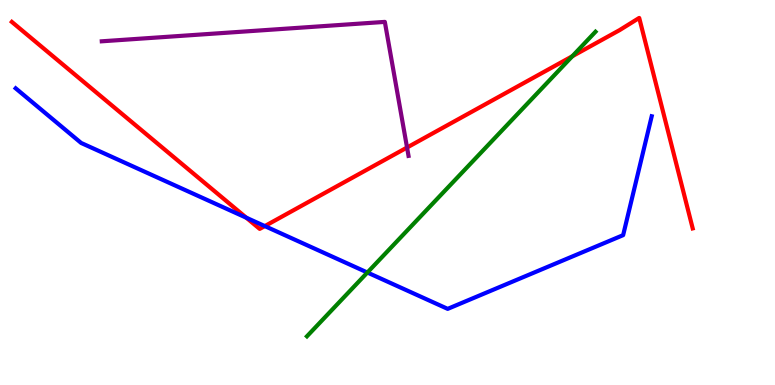[{'lines': ['blue', 'red'], 'intersections': [{'x': 3.18, 'y': 4.34}, {'x': 3.42, 'y': 4.13}]}, {'lines': ['green', 'red'], 'intersections': [{'x': 7.38, 'y': 8.54}]}, {'lines': ['purple', 'red'], 'intersections': [{'x': 5.25, 'y': 6.17}]}, {'lines': ['blue', 'green'], 'intersections': [{'x': 4.74, 'y': 2.92}]}, {'lines': ['blue', 'purple'], 'intersections': []}, {'lines': ['green', 'purple'], 'intersections': []}]